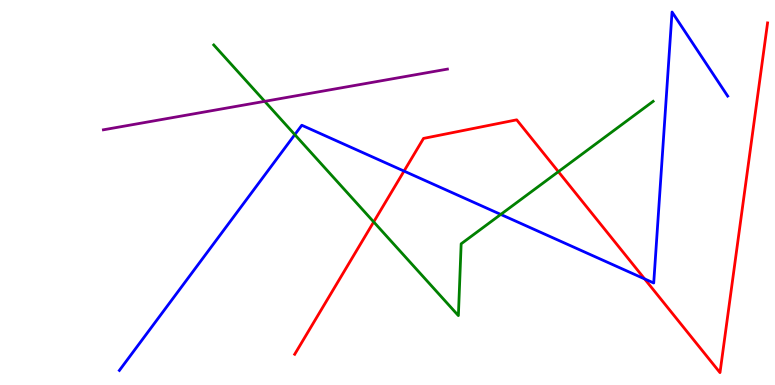[{'lines': ['blue', 'red'], 'intersections': [{'x': 5.21, 'y': 5.56}, {'x': 8.32, 'y': 2.76}]}, {'lines': ['green', 'red'], 'intersections': [{'x': 4.82, 'y': 4.24}, {'x': 7.2, 'y': 5.54}]}, {'lines': ['purple', 'red'], 'intersections': []}, {'lines': ['blue', 'green'], 'intersections': [{'x': 3.8, 'y': 6.5}, {'x': 6.46, 'y': 4.43}]}, {'lines': ['blue', 'purple'], 'intersections': []}, {'lines': ['green', 'purple'], 'intersections': [{'x': 3.42, 'y': 7.37}]}]